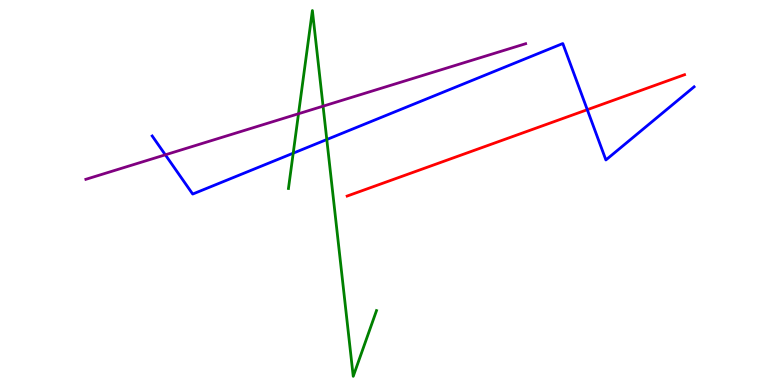[{'lines': ['blue', 'red'], 'intersections': [{'x': 7.58, 'y': 7.15}]}, {'lines': ['green', 'red'], 'intersections': []}, {'lines': ['purple', 'red'], 'intersections': []}, {'lines': ['blue', 'green'], 'intersections': [{'x': 3.78, 'y': 6.02}, {'x': 4.22, 'y': 6.38}]}, {'lines': ['blue', 'purple'], 'intersections': [{'x': 2.13, 'y': 5.98}]}, {'lines': ['green', 'purple'], 'intersections': [{'x': 3.85, 'y': 7.05}, {'x': 4.17, 'y': 7.24}]}]